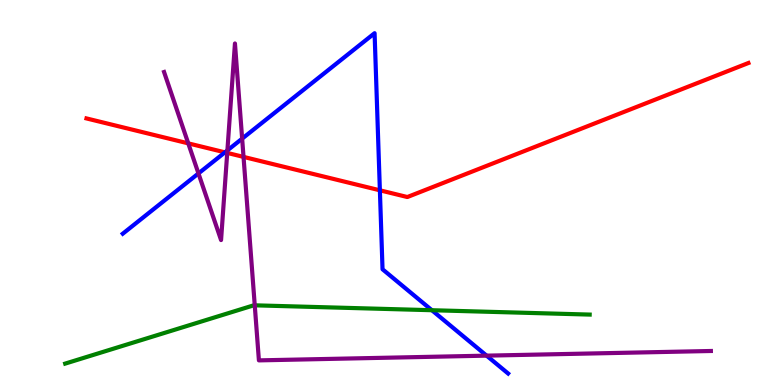[{'lines': ['blue', 'red'], 'intersections': [{'x': 2.9, 'y': 6.04}, {'x': 4.9, 'y': 5.06}]}, {'lines': ['green', 'red'], 'intersections': []}, {'lines': ['purple', 'red'], 'intersections': [{'x': 2.43, 'y': 6.28}, {'x': 2.93, 'y': 6.03}, {'x': 3.14, 'y': 5.92}]}, {'lines': ['blue', 'green'], 'intersections': [{'x': 5.57, 'y': 1.94}]}, {'lines': ['blue', 'purple'], 'intersections': [{'x': 2.56, 'y': 5.5}, {'x': 2.93, 'y': 6.09}, {'x': 3.12, 'y': 6.4}, {'x': 6.28, 'y': 0.762}]}, {'lines': ['green', 'purple'], 'intersections': [{'x': 3.29, 'y': 2.07}]}]